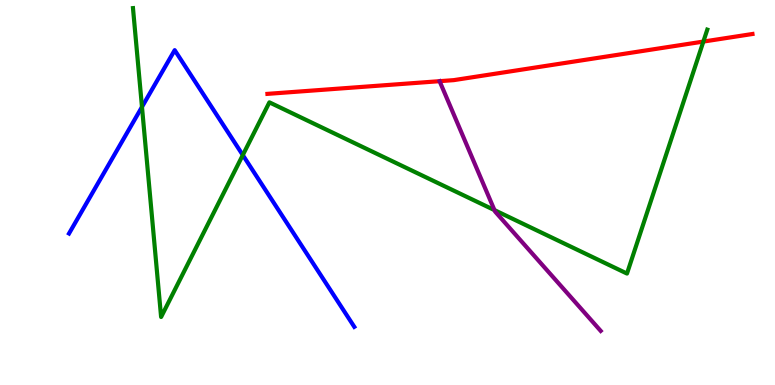[{'lines': ['blue', 'red'], 'intersections': []}, {'lines': ['green', 'red'], 'intersections': [{'x': 9.08, 'y': 8.92}]}, {'lines': ['purple', 'red'], 'intersections': []}, {'lines': ['blue', 'green'], 'intersections': [{'x': 1.83, 'y': 7.22}, {'x': 3.13, 'y': 5.97}]}, {'lines': ['blue', 'purple'], 'intersections': []}, {'lines': ['green', 'purple'], 'intersections': [{'x': 6.38, 'y': 4.54}]}]